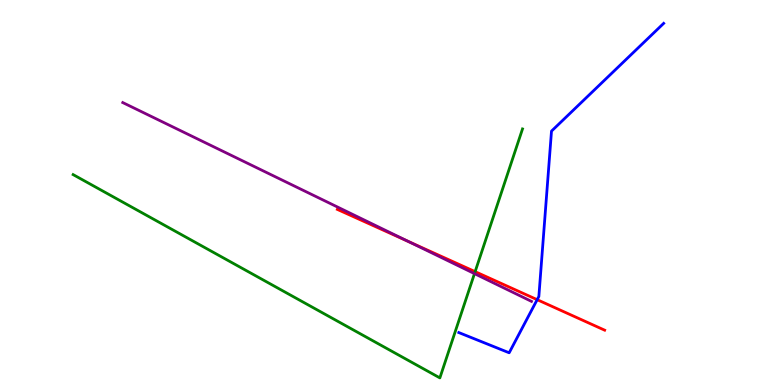[{'lines': ['blue', 'red'], 'intersections': [{'x': 6.93, 'y': 2.22}]}, {'lines': ['green', 'red'], 'intersections': [{'x': 6.13, 'y': 2.94}]}, {'lines': ['purple', 'red'], 'intersections': [{'x': 5.27, 'y': 3.73}]}, {'lines': ['blue', 'green'], 'intersections': []}, {'lines': ['blue', 'purple'], 'intersections': []}, {'lines': ['green', 'purple'], 'intersections': [{'x': 6.12, 'y': 2.89}]}]